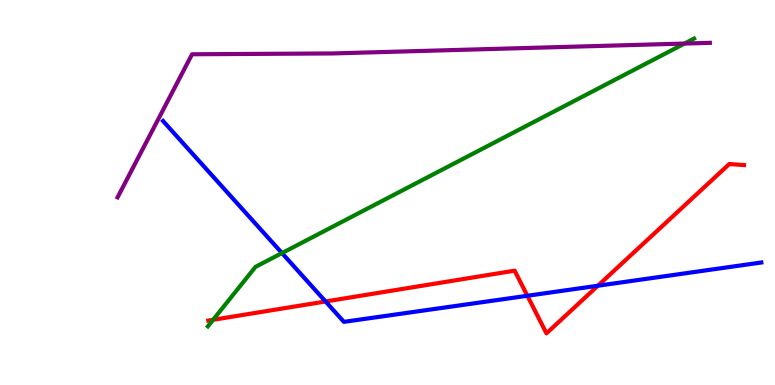[{'lines': ['blue', 'red'], 'intersections': [{'x': 4.2, 'y': 2.17}, {'x': 6.8, 'y': 2.32}, {'x': 7.71, 'y': 2.58}]}, {'lines': ['green', 'red'], 'intersections': [{'x': 2.75, 'y': 1.69}]}, {'lines': ['purple', 'red'], 'intersections': []}, {'lines': ['blue', 'green'], 'intersections': [{'x': 3.64, 'y': 3.43}]}, {'lines': ['blue', 'purple'], 'intersections': []}, {'lines': ['green', 'purple'], 'intersections': [{'x': 8.83, 'y': 8.87}]}]